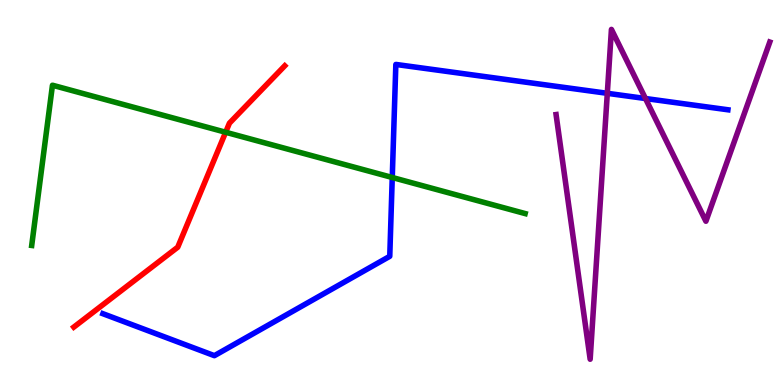[{'lines': ['blue', 'red'], 'intersections': []}, {'lines': ['green', 'red'], 'intersections': [{'x': 2.91, 'y': 6.56}]}, {'lines': ['purple', 'red'], 'intersections': []}, {'lines': ['blue', 'green'], 'intersections': [{'x': 5.06, 'y': 5.39}]}, {'lines': ['blue', 'purple'], 'intersections': [{'x': 7.84, 'y': 7.58}, {'x': 8.33, 'y': 7.44}]}, {'lines': ['green', 'purple'], 'intersections': []}]